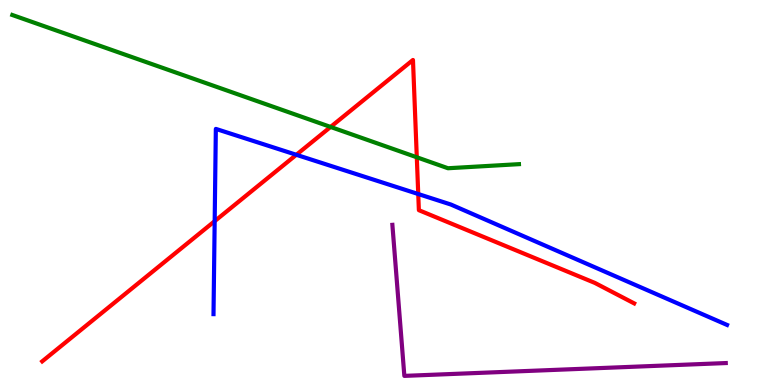[{'lines': ['blue', 'red'], 'intersections': [{'x': 2.77, 'y': 4.26}, {'x': 3.82, 'y': 5.98}, {'x': 5.4, 'y': 4.96}]}, {'lines': ['green', 'red'], 'intersections': [{'x': 4.27, 'y': 6.7}, {'x': 5.38, 'y': 5.92}]}, {'lines': ['purple', 'red'], 'intersections': []}, {'lines': ['blue', 'green'], 'intersections': []}, {'lines': ['blue', 'purple'], 'intersections': []}, {'lines': ['green', 'purple'], 'intersections': []}]